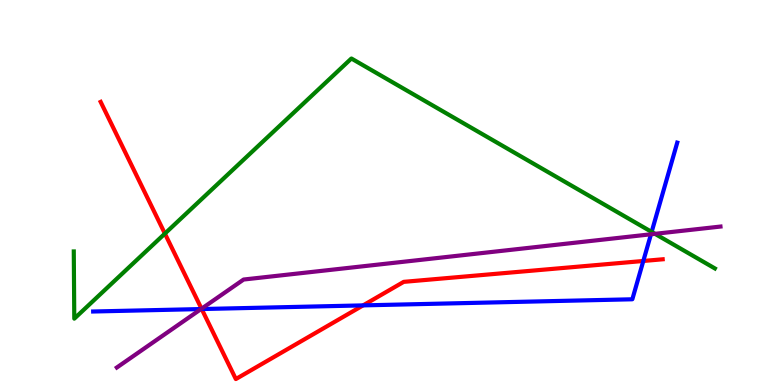[{'lines': ['blue', 'red'], 'intersections': [{'x': 2.6, 'y': 1.97}, {'x': 4.68, 'y': 2.07}, {'x': 8.3, 'y': 3.22}]}, {'lines': ['green', 'red'], 'intersections': [{'x': 2.13, 'y': 3.93}]}, {'lines': ['purple', 'red'], 'intersections': [{'x': 2.6, 'y': 1.98}]}, {'lines': ['blue', 'green'], 'intersections': [{'x': 8.41, 'y': 3.98}]}, {'lines': ['blue', 'purple'], 'intersections': [{'x': 2.59, 'y': 1.97}, {'x': 8.4, 'y': 3.91}]}, {'lines': ['green', 'purple'], 'intersections': [{'x': 8.45, 'y': 3.93}]}]